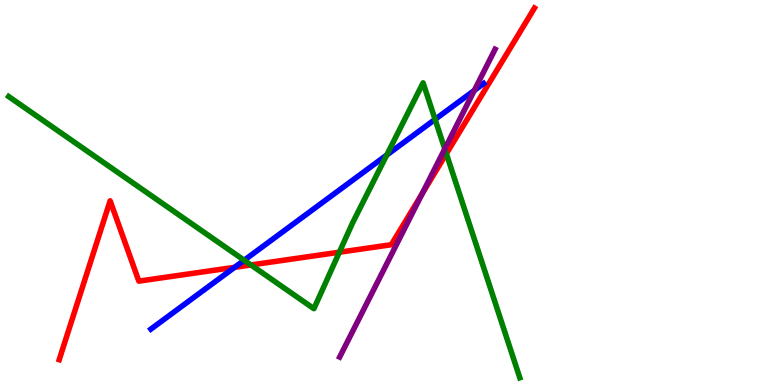[{'lines': ['blue', 'red'], 'intersections': [{'x': 3.03, 'y': 3.06}]}, {'lines': ['green', 'red'], 'intersections': [{'x': 3.24, 'y': 3.12}, {'x': 4.38, 'y': 3.45}, {'x': 5.76, 'y': 6.01}]}, {'lines': ['purple', 'red'], 'intersections': [{'x': 5.45, 'y': 4.97}]}, {'lines': ['blue', 'green'], 'intersections': [{'x': 3.15, 'y': 3.24}, {'x': 4.99, 'y': 5.97}, {'x': 5.61, 'y': 6.9}]}, {'lines': ['blue', 'purple'], 'intersections': [{'x': 6.12, 'y': 7.65}]}, {'lines': ['green', 'purple'], 'intersections': [{'x': 5.74, 'y': 6.13}]}]